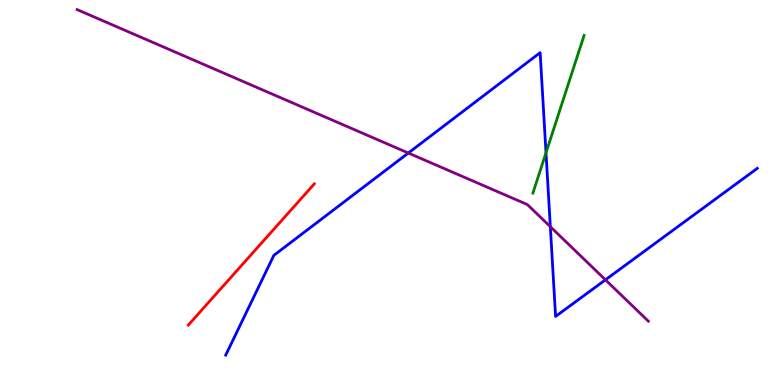[{'lines': ['blue', 'red'], 'intersections': []}, {'lines': ['green', 'red'], 'intersections': []}, {'lines': ['purple', 'red'], 'intersections': []}, {'lines': ['blue', 'green'], 'intersections': [{'x': 7.05, 'y': 6.03}]}, {'lines': ['blue', 'purple'], 'intersections': [{'x': 5.27, 'y': 6.03}, {'x': 7.1, 'y': 4.11}, {'x': 7.81, 'y': 2.73}]}, {'lines': ['green', 'purple'], 'intersections': []}]